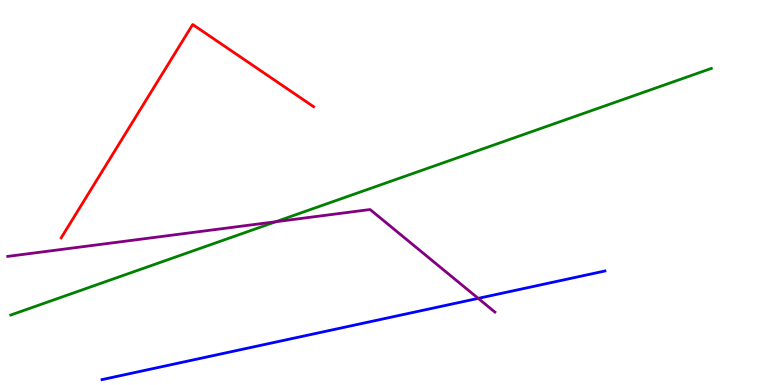[{'lines': ['blue', 'red'], 'intersections': []}, {'lines': ['green', 'red'], 'intersections': []}, {'lines': ['purple', 'red'], 'intersections': []}, {'lines': ['blue', 'green'], 'intersections': []}, {'lines': ['blue', 'purple'], 'intersections': [{'x': 6.17, 'y': 2.25}]}, {'lines': ['green', 'purple'], 'intersections': [{'x': 3.56, 'y': 4.24}]}]